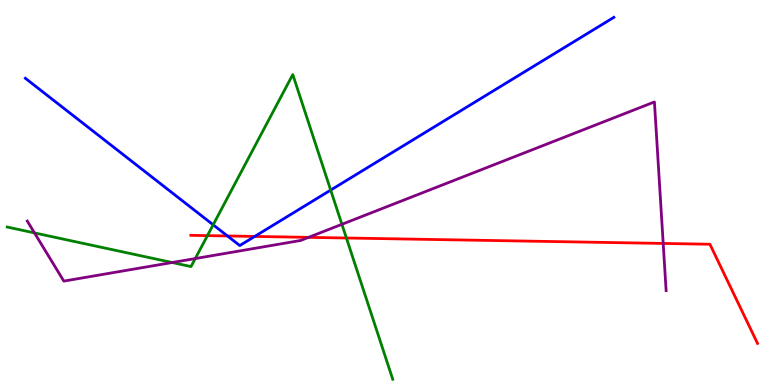[{'lines': ['blue', 'red'], 'intersections': [{'x': 2.94, 'y': 3.87}, {'x': 3.29, 'y': 3.86}]}, {'lines': ['green', 'red'], 'intersections': [{'x': 2.68, 'y': 3.88}, {'x': 4.47, 'y': 3.82}]}, {'lines': ['purple', 'red'], 'intersections': [{'x': 3.98, 'y': 3.83}, {'x': 8.56, 'y': 3.68}]}, {'lines': ['blue', 'green'], 'intersections': [{'x': 2.75, 'y': 4.16}, {'x': 4.27, 'y': 5.06}]}, {'lines': ['blue', 'purple'], 'intersections': []}, {'lines': ['green', 'purple'], 'intersections': [{'x': 0.445, 'y': 3.95}, {'x': 2.22, 'y': 3.18}, {'x': 2.52, 'y': 3.28}, {'x': 4.41, 'y': 4.17}]}]